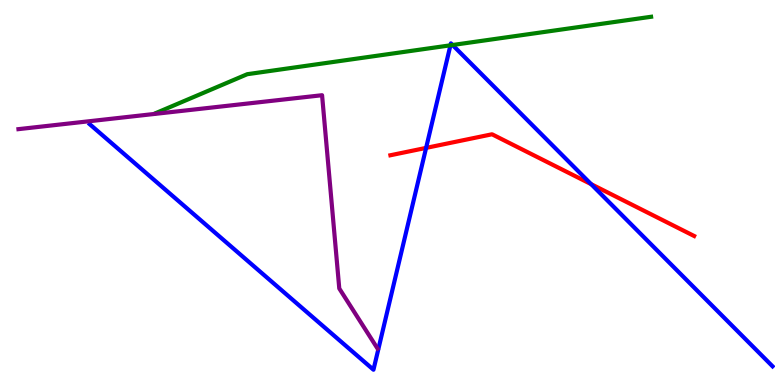[{'lines': ['blue', 'red'], 'intersections': [{'x': 5.5, 'y': 6.16}, {'x': 7.63, 'y': 5.22}]}, {'lines': ['green', 'red'], 'intersections': []}, {'lines': ['purple', 'red'], 'intersections': []}, {'lines': ['blue', 'green'], 'intersections': [{'x': 5.81, 'y': 8.82}, {'x': 5.84, 'y': 8.83}]}, {'lines': ['blue', 'purple'], 'intersections': []}, {'lines': ['green', 'purple'], 'intersections': []}]